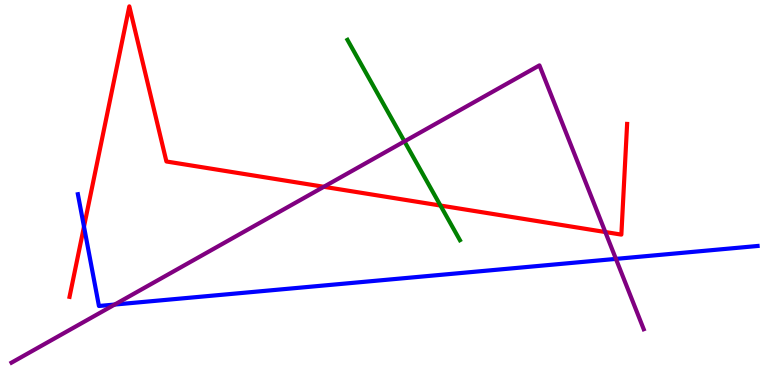[{'lines': ['blue', 'red'], 'intersections': [{'x': 1.08, 'y': 4.11}]}, {'lines': ['green', 'red'], 'intersections': [{'x': 5.68, 'y': 4.66}]}, {'lines': ['purple', 'red'], 'intersections': [{'x': 4.18, 'y': 5.15}, {'x': 7.81, 'y': 3.97}]}, {'lines': ['blue', 'green'], 'intersections': []}, {'lines': ['blue', 'purple'], 'intersections': [{'x': 1.48, 'y': 2.09}, {'x': 7.95, 'y': 3.28}]}, {'lines': ['green', 'purple'], 'intersections': [{'x': 5.22, 'y': 6.33}]}]